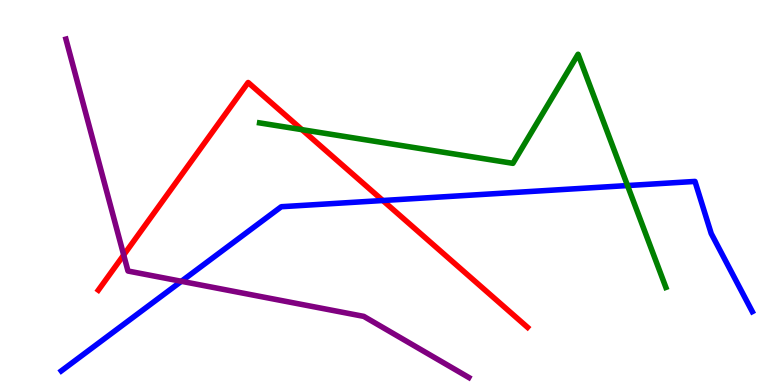[{'lines': ['blue', 'red'], 'intersections': [{'x': 4.94, 'y': 4.79}]}, {'lines': ['green', 'red'], 'intersections': [{'x': 3.9, 'y': 6.63}]}, {'lines': ['purple', 'red'], 'intersections': [{'x': 1.6, 'y': 3.38}]}, {'lines': ['blue', 'green'], 'intersections': [{'x': 8.1, 'y': 5.18}]}, {'lines': ['blue', 'purple'], 'intersections': [{'x': 2.34, 'y': 2.69}]}, {'lines': ['green', 'purple'], 'intersections': []}]